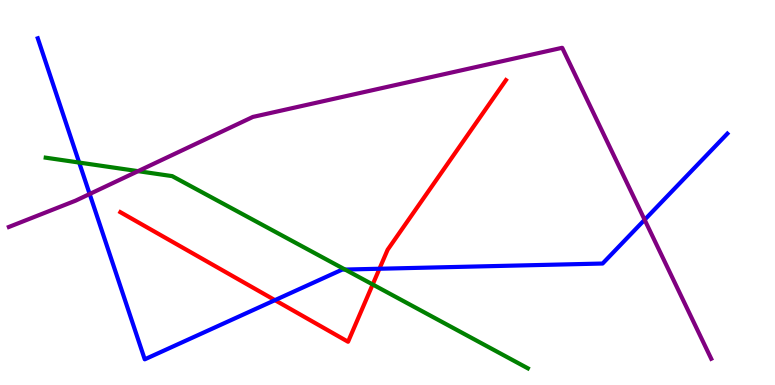[{'lines': ['blue', 'red'], 'intersections': [{'x': 3.55, 'y': 2.2}, {'x': 4.9, 'y': 3.02}]}, {'lines': ['green', 'red'], 'intersections': [{'x': 4.81, 'y': 2.61}]}, {'lines': ['purple', 'red'], 'intersections': []}, {'lines': ['blue', 'green'], 'intersections': [{'x': 1.02, 'y': 5.78}, {'x': 4.45, 'y': 3.0}]}, {'lines': ['blue', 'purple'], 'intersections': [{'x': 1.16, 'y': 4.96}, {'x': 8.32, 'y': 4.29}]}, {'lines': ['green', 'purple'], 'intersections': [{'x': 1.78, 'y': 5.55}]}]